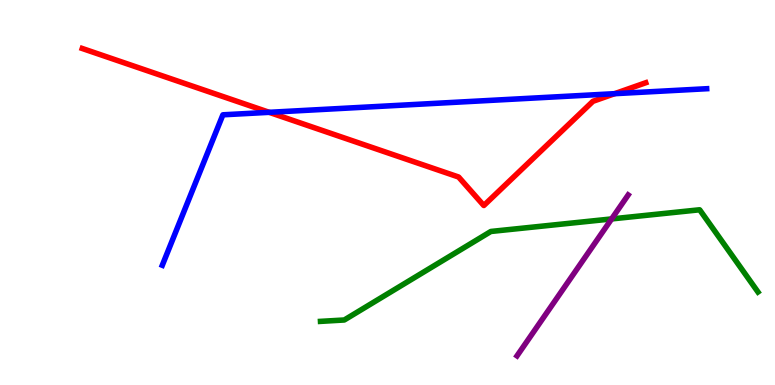[{'lines': ['blue', 'red'], 'intersections': [{'x': 3.47, 'y': 7.08}, {'x': 7.93, 'y': 7.57}]}, {'lines': ['green', 'red'], 'intersections': []}, {'lines': ['purple', 'red'], 'intersections': []}, {'lines': ['blue', 'green'], 'intersections': []}, {'lines': ['blue', 'purple'], 'intersections': []}, {'lines': ['green', 'purple'], 'intersections': [{'x': 7.89, 'y': 4.31}]}]